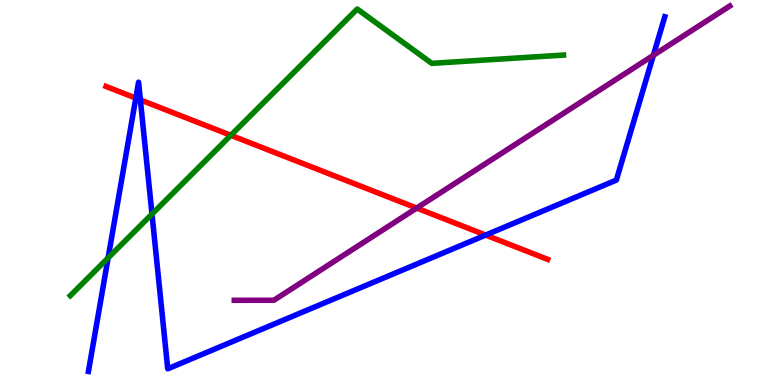[{'lines': ['blue', 'red'], 'intersections': [{'x': 1.75, 'y': 7.45}, {'x': 1.81, 'y': 7.41}, {'x': 6.27, 'y': 3.89}]}, {'lines': ['green', 'red'], 'intersections': [{'x': 2.98, 'y': 6.49}]}, {'lines': ['purple', 'red'], 'intersections': [{'x': 5.38, 'y': 4.6}]}, {'lines': ['blue', 'green'], 'intersections': [{'x': 1.4, 'y': 3.3}, {'x': 1.96, 'y': 4.44}]}, {'lines': ['blue', 'purple'], 'intersections': [{'x': 8.43, 'y': 8.56}]}, {'lines': ['green', 'purple'], 'intersections': []}]